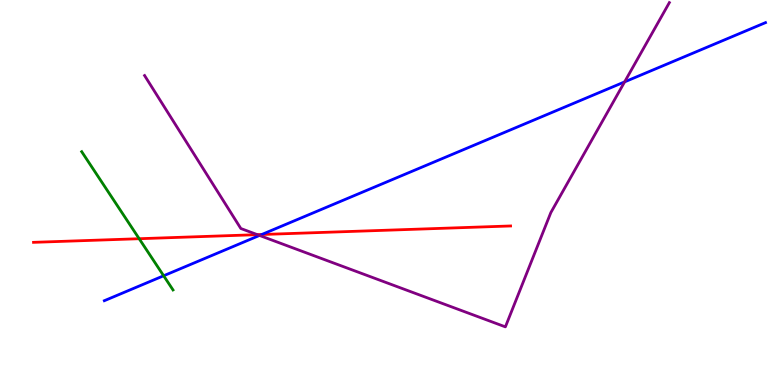[{'lines': ['blue', 'red'], 'intersections': [{'x': 3.38, 'y': 3.91}]}, {'lines': ['green', 'red'], 'intersections': [{'x': 1.8, 'y': 3.8}]}, {'lines': ['purple', 'red'], 'intersections': [{'x': 3.32, 'y': 3.9}]}, {'lines': ['blue', 'green'], 'intersections': [{'x': 2.11, 'y': 2.84}]}, {'lines': ['blue', 'purple'], 'intersections': [{'x': 3.35, 'y': 3.88}, {'x': 8.06, 'y': 7.87}]}, {'lines': ['green', 'purple'], 'intersections': []}]